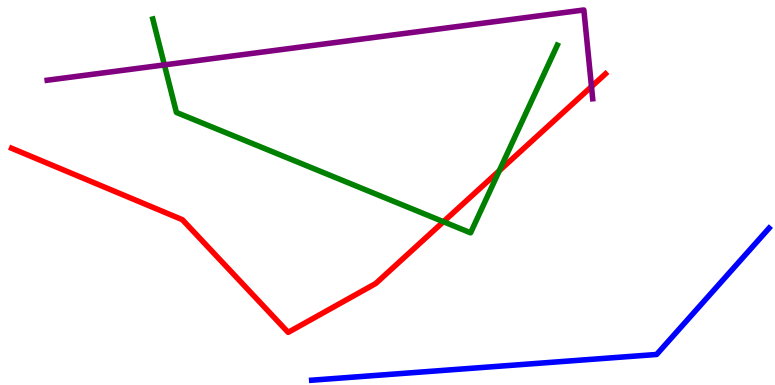[{'lines': ['blue', 'red'], 'intersections': []}, {'lines': ['green', 'red'], 'intersections': [{'x': 5.72, 'y': 4.24}, {'x': 6.44, 'y': 5.56}]}, {'lines': ['purple', 'red'], 'intersections': [{'x': 7.63, 'y': 7.75}]}, {'lines': ['blue', 'green'], 'intersections': []}, {'lines': ['blue', 'purple'], 'intersections': []}, {'lines': ['green', 'purple'], 'intersections': [{'x': 2.12, 'y': 8.31}]}]